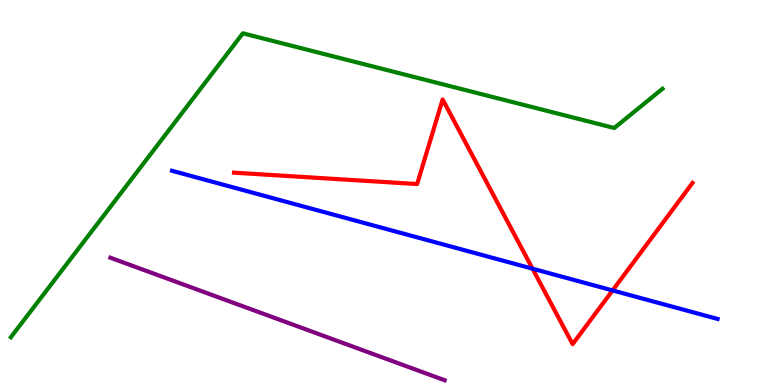[{'lines': ['blue', 'red'], 'intersections': [{'x': 6.87, 'y': 3.02}, {'x': 7.9, 'y': 2.46}]}, {'lines': ['green', 'red'], 'intersections': []}, {'lines': ['purple', 'red'], 'intersections': []}, {'lines': ['blue', 'green'], 'intersections': []}, {'lines': ['blue', 'purple'], 'intersections': []}, {'lines': ['green', 'purple'], 'intersections': []}]